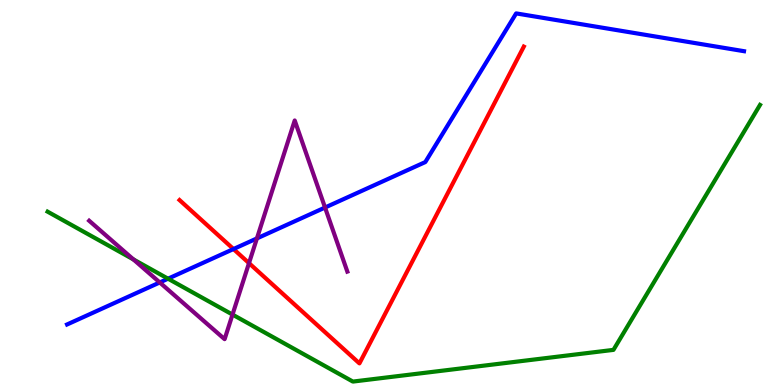[{'lines': ['blue', 'red'], 'intersections': [{'x': 3.01, 'y': 3.53}]}, {'lines': ['green', 'red'], 'intersections': []}, {'lines': ['purple', 'red'], 'intersections': [{'x': 3.21, 'y': 3.17}]}, {'lines': ['blue', 'green'], 'intersections': [{'x': 2.17, 'y': 2.76}]}, {'lines': ['blue', 'purple'], 'intersections': [{'x': 2.06, 'y': 2.66}, {'x': 3.32, 'y': 3.81}, {'x': 4.19, 'y': 4.61}]}, {'lines': ['green', 'purple'], 'intersections': [{'x': 1.72, 'y': 3.26}, {'x': 3.0, 'y': 1.83}]}]